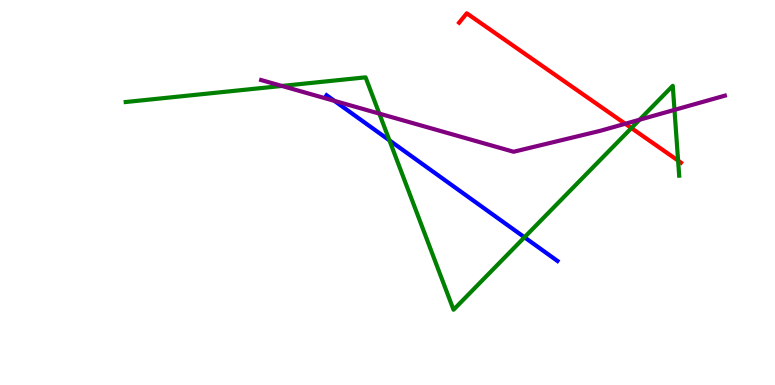[{'lines': ['blue', 'red'], 'intersections': []}, {'lines': ['green', 'red'], 'intersections': [{'x': 8.15, 'y': 6.67}, {'x': 8.75, 'y': 5.83}]}, {'lines': ['purple', 'red'], 'intersections': [{'x': 8.07, 'y': 6.79}]}, {'lines': ['blue', 'green'], 'intersections': [{'x': 5.02, 'y': 6.35}, {'x': 6.77, 'y': 3.84}]}, {'lines': ['blue', 'purple'], 'intersections': [{'x': 4.31, 'y': 7.38}]}, {'lines': ['green', 'purple'], 'intersections': [{'x': 3.64, 'y': 7.77}, {'x': 4.89, 'y': 7.05}, {'x': 8.25, 'y': 6.89}, {'x': 8.7, 'y': 7.15}]}]